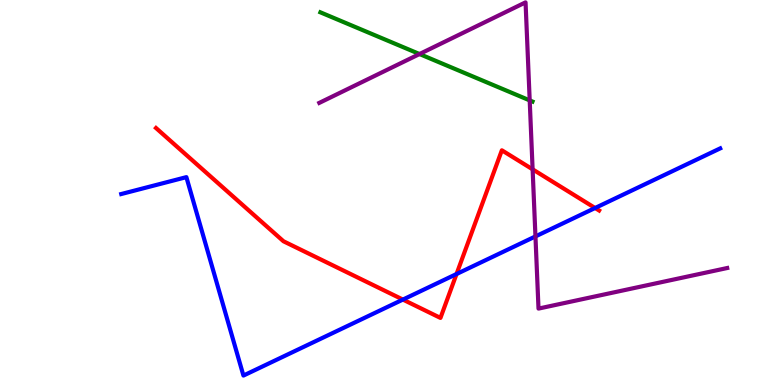[{'lines': ['blue', 'red'], 'intersections': [{'x': 5.2, 'y': 2.22}, {'x': 5.89, 'y': 2.88}, {'x': 7.68, 'y': 4.6}]}, {'lines': ['green', 'red'], 'intersections': []}, {'lines': ['purple', 'red'], 'intersections': [{'x': 6.87, 'y': 5.6}]}, {'lines': ['blue', 'green'], 'intersections': []}, {'lines': ['blue', 'purple'], 'intersections': [{'x': 6.91, 'y': 3.86}]}, {'lines': ['green', 'purple'], 'intersections': [{'x': 5.41, 'y': 8.6}, {'x': 6.83, 'y': 7.39}]}]